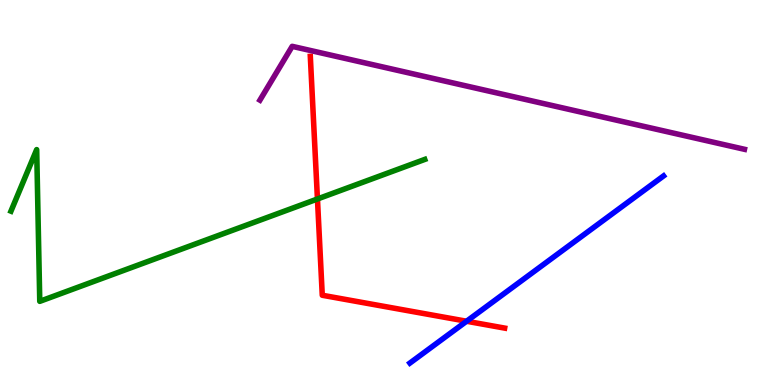[{'lines': ['blue', 'red'], 'intersections': [{'x': 6.02, 'y': 1.66}]}, {'lines': ['green', 'red'], 'intersections': [{'x': 4.1, 'y': 4.83}]}, {'lines': ['purple', 'red'], 'intersections': []}, {'lines': ['blue', 'green'], 'intersections': []}, {'lines': ['blue', 'purple'], 'intersections': []}, {'lines': ['green', 'purple'], 'intersections': []}]